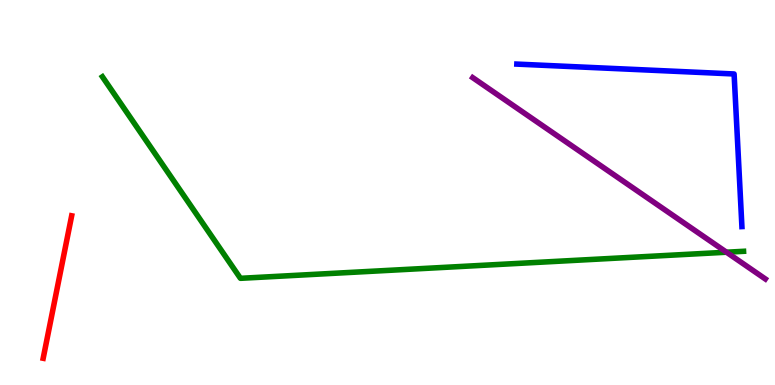[{'lines': ['blue', 'red'], 'intersections': []}, {'lines': ['green', 'red'], 'intersections': []}, {'lines': ['purple', 'red'], 'intersections': []}, {'lines': ['blue', 'green'], 'intersections': []}, {'lines': ['blue', 'purple'], 'intersections': []}, {'lines': ['green', 'purple'], 'intersections': [{'x': 9.37, 'y': 3.45}]}]